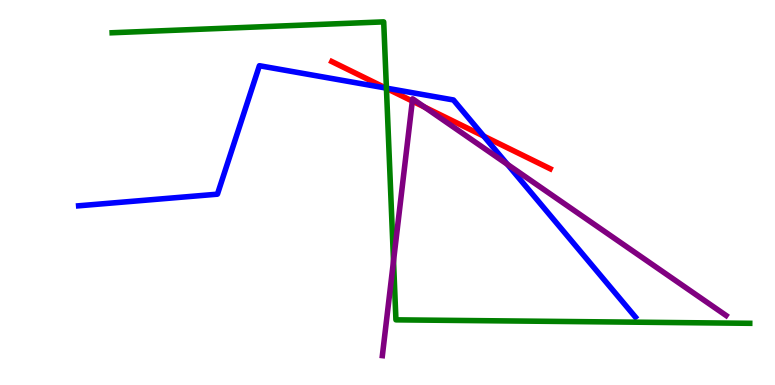[{'lines': ['blue', 'red'], 'intersections': [{'x': 4.98, 'y': 7.71}, {'x': 6.24, 'y': 6.46}]}, {'lines': ['green', 'red'], 'intersections': [{'x': 4.99, 'y': 7.7}]}, {'lines': ['purple', 'red'], 'intersections': [{'x': 5.32, 'y': 7.37}, {'x': 5.48, 'y': 7.22}]}, {'lines': ['blue', 'green'], 'intersections': [{'x': 4.99, 'y': 7.71}]}, {'lines': ['blue', 'purple'], 'intersections': [{'x': 6.55, 'y': 5.73}]}, {'lines': ['green', 'purple'], 'intersections': [{'x': 5.08, 'y': 3.22}]}]